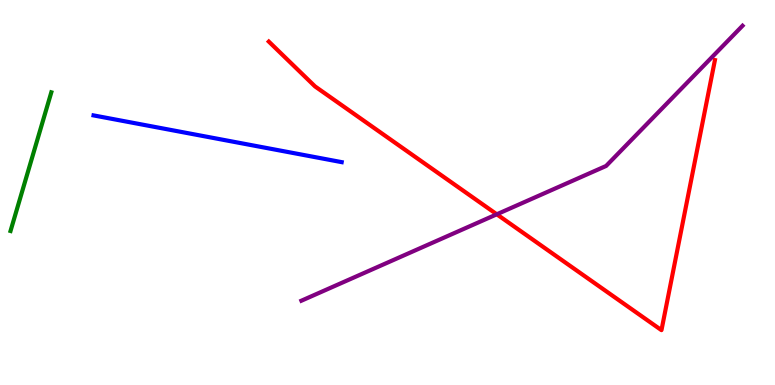[{'lines': ['blue', 'red'], 'intersections': []}, {'lines': ['green', 'red'], 'intersections': []}, {'lines': ['purple', 'red'], 'intersections': [{'x': 6.41, 'y': 4.43}]}, {'lines': ['blue', 'green'], 'intersections': []}, {'lines': ['blue', 'purple'], 'intersections': []}, {'lines': ['green', 'purple'], 'intersections': []}]